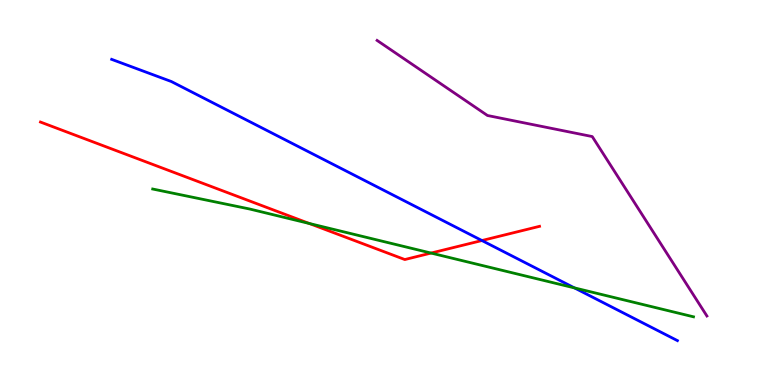[{'lines': ['blue', 'red'], 'intersections': [{'x': 6.22, 'y': 3.75}]}, {'lines': ['green', 'red'], 'intersections': [{'x': 3.99, 'y': 4.2}, {'x': 5.56, 'y': 3.43}]}, {'lines': ['purple', 'red'], 'intersections': []}, {'lines': ['blue', 'green'], 'intersections': [{'x': 7.41, 'y': 2.52}]}, {'lines': ['blue', 'purple'], 'intersections': []}, {'lines': ['green', 'purple'], 'intersections': []}]